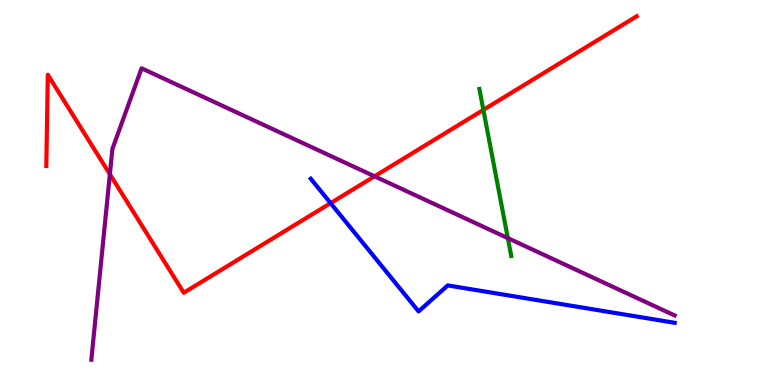[{'lines': ['blue', 'red'], 'intersections': [{'x': 4.27, 'y': 4.72}]}, {'lines': ['green', 'red'], 'intersections': [{'x': 6.24, 'y': 7.15}]}, {'lines': ['purple', 'red'], 'intersections': [{'x': 1.42, 'y': 5.47}, {'x': 4.83, 'y': 5.42}]}, {'lines': ['blue', 'green'], 'intersections': []}, {'lines': ['blue', 'purple'], 'intersections': []}, {'lines': ['green', 'purple'], 'intersections': [{'x': 6.55, 'y': 3.82}]}]